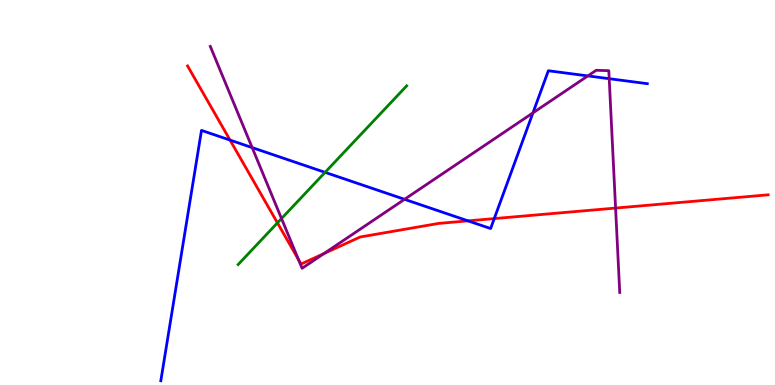[{'lines': ['blue', 'red'], 'intersections': [{'x': 2.97, 'y': 6.36}, {'x': 6.04, 'y': 4.26}, {'x': 6.38, 'y': 4.32}]}, {'lines': ['green', 'red'], 'intersections': [{'x': 3.58, 'y': 4.21}]}, {'lines': ['purple', 'red'], 'intersections': [{'x': 3.85, 'y': 3.25}, {'x': 4.18, 'y': 3.41}, {'x': 7.94, 'y': 4.6}]}, {'lines': ['blue', 'green'], 'intersections': [{'x': 4.19, 'y': 5.52}]}, {'lines': ['blue', 'purple'], 'intersections': [{'x': 3.25, 'y': 6.17}, {'x': 5.22, 'y': 4.82}, {'x': 6.88, 'y': 7.07}, {'x': 7.59, 'y': 8.03}, {'x': 7.86, 'y': 7.96}]}, {'lines': ['green', 'purple'], 'intersections': [{'x': 3.63, 'y': 4.32}]}]